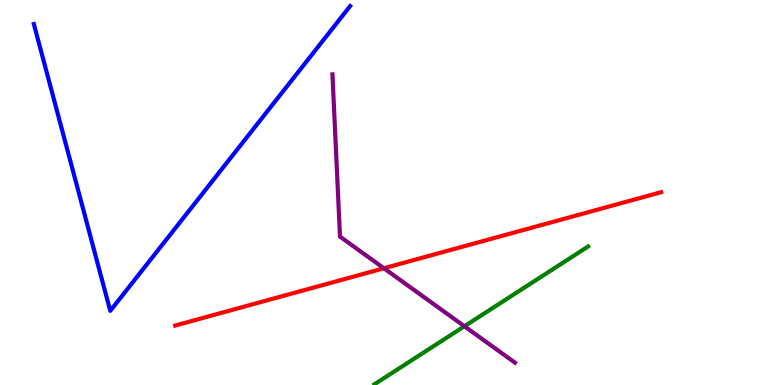[{'lines': ['blue', 'red'], 'intersections': []}, {'lines': ['green', 'red'], 'intersections': []}, {'lines': ['purple', 'red'], 'intersections': [{'x': 4.95, 'y': 3.03}]}, {'lines': ['blue', 'green'], 'intersections': []}, {'lines': ['blue', 'purple'], 'intersections': []}, {'lines': ['green', 'purple'], 'intersections': [{'x': 5.99, 'y': 1.53}]}]